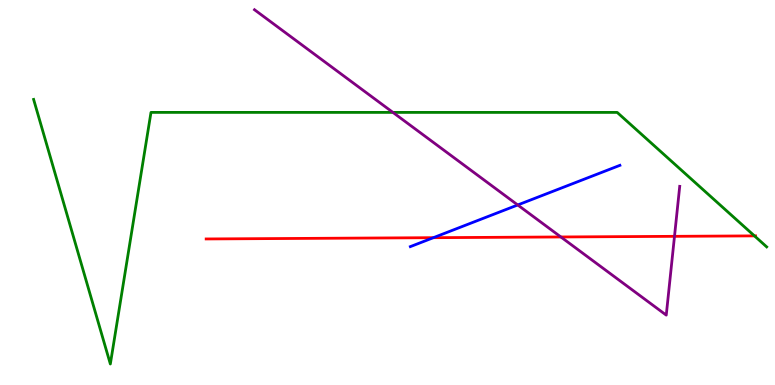[{'lines': ['blue', 'red'], 'intersections': [{'x': 5.59, 'y': 3.83}]}, {'lines': ['green', 'red'], 'intersections': [{'x': 9.73, 'y': 3.87}]}, {'lines': ['purple', 'red'], 'intersections': [{'x': 7.24, 'y': 3.85}, {'x': 8.7, 'y': 3.86}]}, {'lines': ['blue', 'green'], 'intersections': []}, {'lines': ['blue', 'purple'], 'intersections': [{'x': 6.68, 'y': 4.68}]}, {'lines': ['green', 'purple'], 'intersections': [{'x': 5.07, 'y': 7.08}]}]